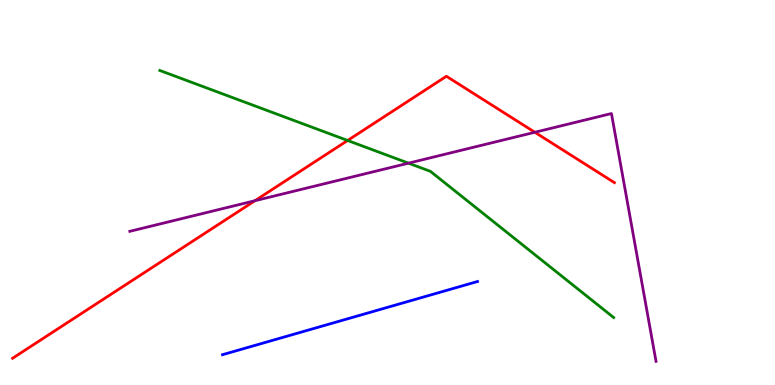[{'lines': ['blue', 'red'], 'intersections': []}, {'lines': ['green', 'red'], 'intersections': [{'x': 4.49, 'y': 6.35}]}, {'lines': ['purple', 'red'], 'intersections': [{'x': 3.29, 'y': 4.79}, {'x': 6.9, 'y': 6.56}]}, {'lines': ['blue', 'green'], 'intersections': []}, {'lines': ['blue', 'purple'], 'intersections': []}, {'lines': ['green', 'purple'], 'intersections': [{'x': 5.27, 'y': 5.76}]}]